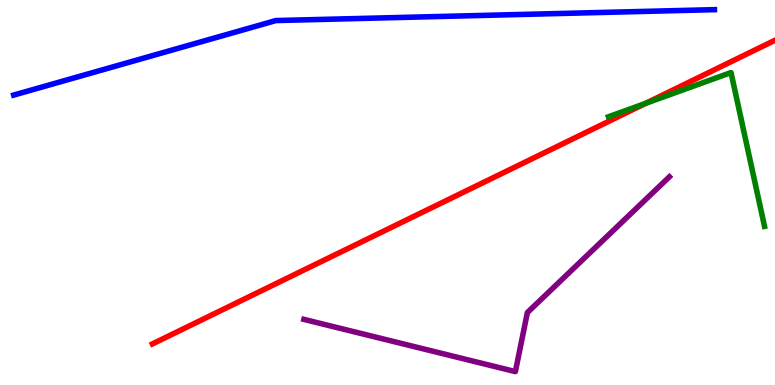[{'lines': ['blue', 'red'], 'intersections': []}, {'lines': ['green', 'red'], 'intersections': [{'x': 8.33, 'y': 7.31}]}, {'lines': ['purple', 'red'], 'intersections': []}, {'lines': ['blue', 'green'], 'intersections': []}, {'lines': ['blue', 'purple'], 'intersections': []}, {'lines': ['green', 'purple'], 'intersections': []}]